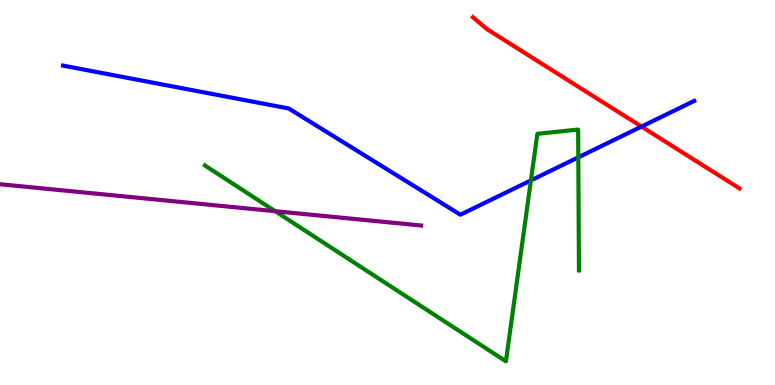[{'lines': ['blue', 'red'], 'intersections': [{'x': 8.28, 'y': 6.71}]}, {'lines': ['green', 'red'], 'intersections': []}, {'lines': ['purple', 'red'], 'intersections': []}, {'lines': ['blue', 'green'], 'intersections': [{'x': 6.85, 'y': 5.31}, {'x': 7.46, 'y': 5.91}]}, {'lines': ['blue', 'purple'], 'intersections': []}, {'lines': ['green', 'purple'], 'intersections': [{'x': 3.55, 'y': 4.51}]}]